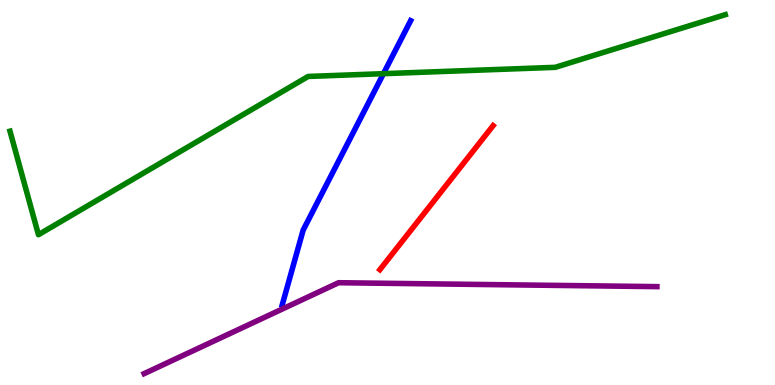[{'lines': ['blue', 'red'], 'intersections': []}, {'lines': ['green', 'red'], 'intersections': []}, {'lines': ['purple', 'red'], 'intersections': []}, {'lines': ['blue', 'green'], 'intersections': [{'x': 4.95, 'y': 8.09}]}, {'lines': ['blue', 'purple'], 'intersections': []}, {'lines': ['green', 'purple'], 'intersections': []}]